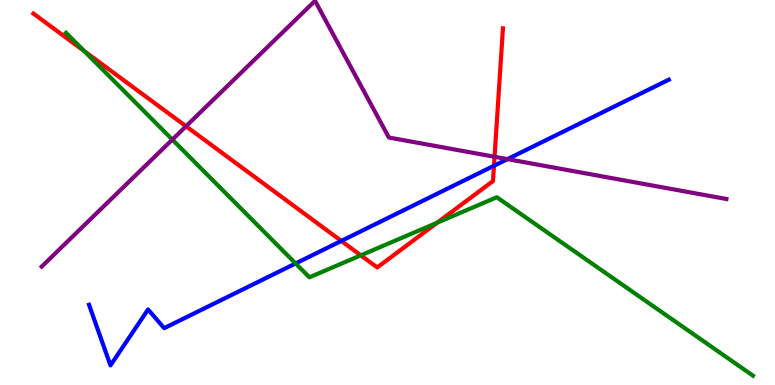[{'lines': ['blue', 'red'], 'intersections': [{'x': 4.4, 'y': 3.74}, {'x': 6.37, 'y': 5.69}]}, {'lines': ['green', 'red'], 'intersections': [{'x': 1.09, 'y': 8.67}, {'x': 4.66, 'y': 3.37}, {'x': 5.64, 'y': 4.22}]}, {'lines': ['purple', 'red'], 'intersections': [{'x': 2.4, 'y': 6.72}, {'x': 6.38, 'y': 5.93}]}, {'lines': ['blue', 'green'], 'intersections': [{'x': 3.81, 'y': 3.16}]}, {'lines': ['blue', 'purple'], 'intersections': [{'x': 6.55, 'y': 5.87}]}, {'lines': ['green', 'purple'], 'intersections': [{'x': 2.22, 'y': 6.37}]}]